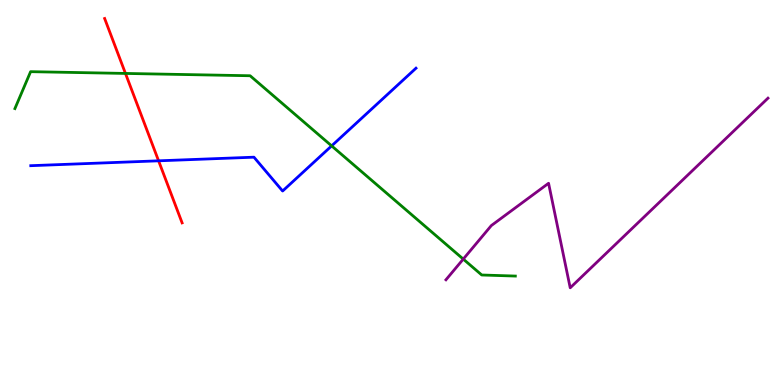[{'lines': ['blue', 'red'], 'intersections': [{'x': 2.05, 'y': 5.82}]}, {'lines': ['green', 'red'], 'intersections': [{'x': 1.62, 'y': 8.09}]}, {'lines': ['purple', 'red'], 'intersections': []}, {'lines': ['blue', 'green'], 'intersections': [{'x': 4.28, 'y': 6.21}]}, {'lines': ['blue', 'purple'], 'intersections': []}, {'lines': ['green', 'purple'], 'intersections': [{'x': 5.98, 'y': 3.27}]}]